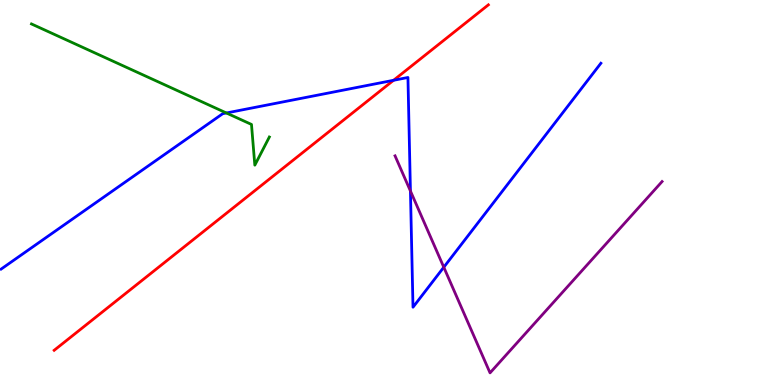[{'lines': ['blue', 'red'], 'intersections': [{'x': 5.08, 'y': 7.91}]}, {'lines': ['green', 'red'], 'intersections': []}, {'lines': ['purple', 'red'], 'intersections': []}, {'lines': ['blue', 'green'], 'intersections': [{'x': 2.92, 'y': 7.07}]}, {'lines': ['blue', 'purple'], 'intersections': [{'x': 5.3, 'y': 5.04}, {'x': 5.73, 'y': 3.06}]}, {'lines': ['green', 'purple'], 'intersections': []}]